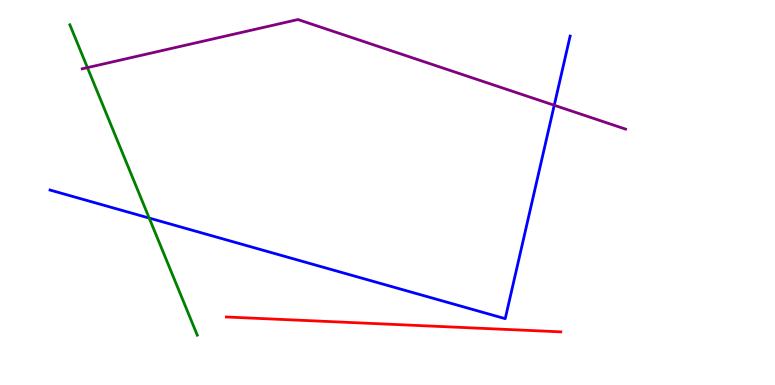[{'lines': ['blue', 'red'], 'intersections': []}, {'lines': ['green', 'red'], 'intersections': []}, {'lines': ['purple', 'red'], 'intersections': []}, {'lines': ['blue', 'green'], 'intersections': [{'x': 1.93, 'y': 4.34}]}, {'lines': ['blue', 'purple'], 'intersections': [{'x': 7.15, 'y': 7.27}]}, {'lines': ['green', 'purple'], 'intersections': [{'x': 1.13, 'y': 8.24}]}]